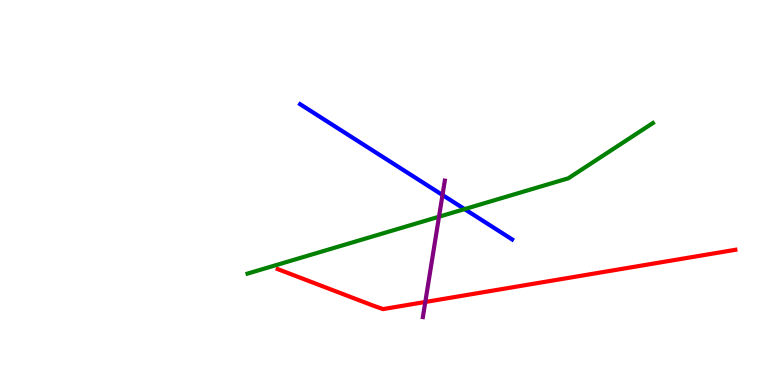[{'lines': ['blue', 'red'], 'intersections': []}, {'lines': ['green', 'red'], 'intersections': []}, {'lines': ['purple', 'red'], 'intersections': [{'x': 5.49, 'y': 2.16}]}, {'lines': ['blue', 'green'], 'intersections': [{'x': 5.99, 'y': 4.57}]}, {'lines': ['blue', 'purple'], 'intersections': [{'x': 5.71, 'y': 4.93}]}, {'lines': ['green', 'purple'], 'intersections': [{'x': 5.66, 'y': 4.37}]}]